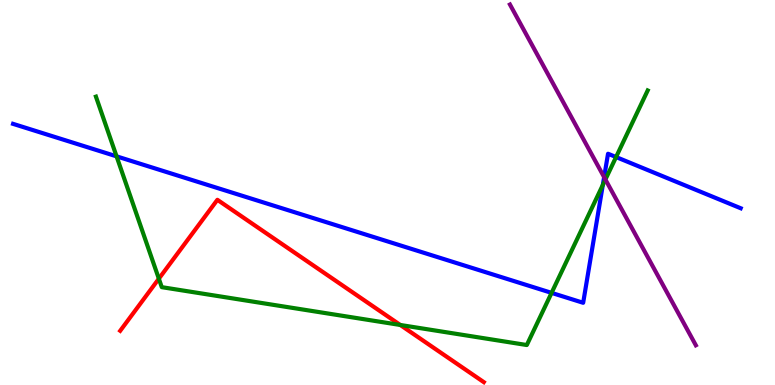[{'lines': ['blue', 'red'], 'intersections': []}, {'lines': ['green', 'red'], 'intersections': [{'x': 2.05, 'y': 2.76}, {'x': 5.16, 'y': 1.56}]}, {'lines': ['purple', 'red'], 'intersections': []}, {'lines': ['blue', 'green'], 'intersections': [{'x': 1.5, 'y': 5.94}, {'x': 7.12, 'y': 2.39}, {'x': 7.78, 'y': 5.2}, {'x': 7.95, 'y': 5.92}]}, {'lines': ['blue', 'purple'], 'intersections': [{'x': 7.8, 'y': 5.4}]}, {'lines': ['green', 'purple'], 'intersections': [{'x': 7.81, 'y': 5.34}]}]